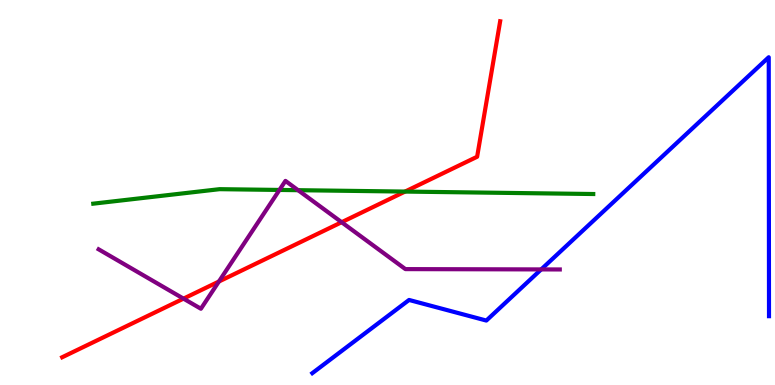[{'lines': ['blue', 'red'], 'intersections': []}, {'lines': ['green', 'red'], 'intersections': [{'x': 5.23, 'y': 5.02}]}, {'lines': ['purple', 'red'], 'intersections': [{'x': 2.37, 'y': 2.24}, {'x': 2.82, 'y': 2.69}, {'x': 4.41, 'y': 4.23}]}, {'lines': ['blue', 'green'], 'intersections': []}, {'lines': ['blue', 'purple'], 'intersections': [{'x': 6.98, 'y': 3.0}]}, {'lines': ['green', 'purple'], 'intersections': [{'x': 3.61, 'y': 5.07}, {'x': 3.85, 'y': 5.06}]}]